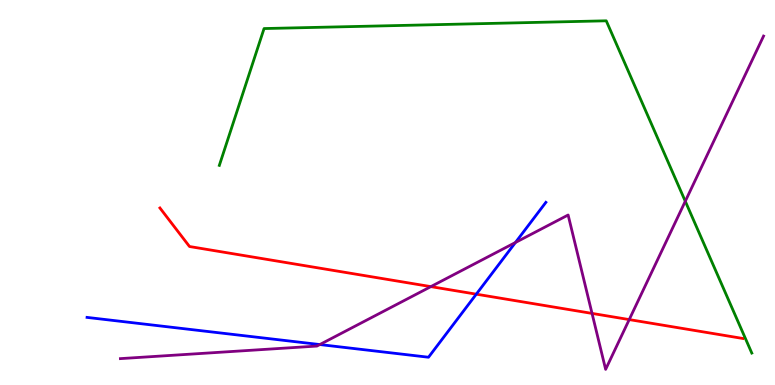[{'lines': ['blue', 'red'], 'intersections': [{'x': 6.15, 'y': 2.36}]}, {'lines': ['green', 'red'], 'intersections': []}, {'lines': ['purple', 'red'], 'intersections': [{'x': 5.56, 'y': 2.56}, {'x': 7.64, 'y': 1.86}, {'x': 8.12, 'y': 1.7}]}, {'lines': ['blue', 'green'], 'intersections': []}, {'lines': ['blue', 'purple'], 'intersections': [{'x': 4.13, 'y': 1.05}, {'x': 6.65, 'y': 3.7}]}, {'lines': ['green', 'purple'], 'intersections': [{'x': 8.84, 'y': 4.77}]}]